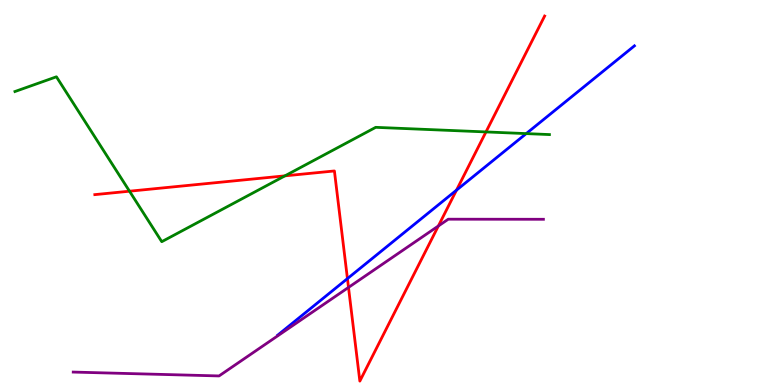[{'lines': ['blue', 'red'], 'intersections': [{'x': 4.48, 'y': 2.76}, {'x': 5.89, 'y': 5.06}]}, {'lines': ['green', 'red'], 'intersections': [{'x': 1.67, 'y': 5.03}, {'x': 3.68, 'y': 5.43}, {'x': 6.27, 'y': 6.57}]}, {'lines': ['purple', 'red'], 'intersections': [{'x': 4.5, 'y': 2.53}, {'x': 5.66, 'y': 4.13}]}, {'lines': ['blue', 'green'], 'intersections': [{'x': 6.79, 'y': 6.53}]}, {'lines': ['blue', 'purple'], 'intersections': []}, {'lines': ['green', 'purple'], 'intersections': []}]